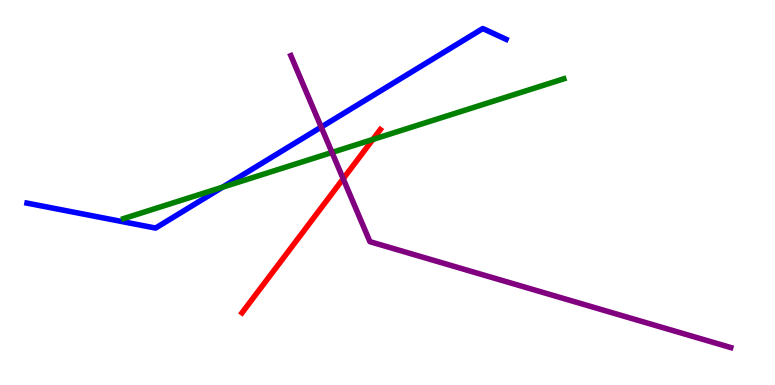[{'lines': ['blue', 'red'], 'intersections': []}, {'lines': ['green', 'red'], 'intersections': [{'x': 4.81, 'y': 6.38}]}, {'lines': ['purple', 'red'], 'intersections': [{'x': 4.43, 'y': 5.36}]}, {'lines': ['blue', 'green'], 'intersections': [{'x': 2.87, 'y': 5.14}]}, {'lines': ['blue', 'purple'], 'intersections': [{'x': 4.14, 'y': 6.7}]}, {'lines': ['green', 'purple'], 'intersections': [{'x': 4.28, 'y': 6.04}]}]